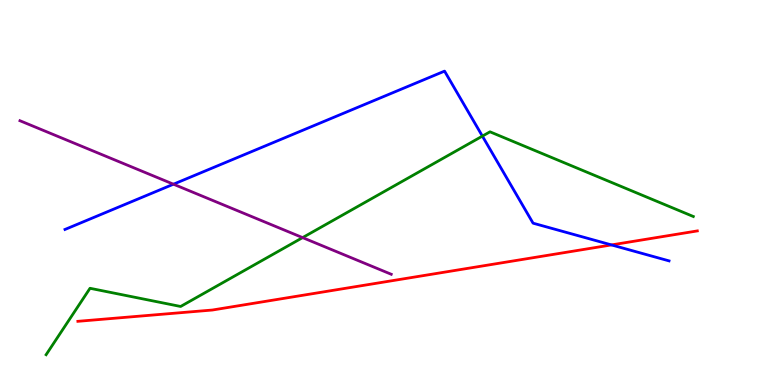[{'lines': ['blue', 'red'], 'intersections': [{'x': 7.89, 'y': 3.64}]}, {'lines': ['green', 'red'], 'intersections': []}, {'lines': ['purple', 'red'], 'intersections': []}, {'lines': ['blue', 'green'], 'intersections': [{'x': 6.22, 'y': 6.46}]}, {'lines': ['blue', 'purple'], 'intersections': [{'x': 2.24, 'y': 5.22}]}, {'lines': ['green', 'purple'], 'intersections': [{'x': 3.9, 'y': 3.83}]}]